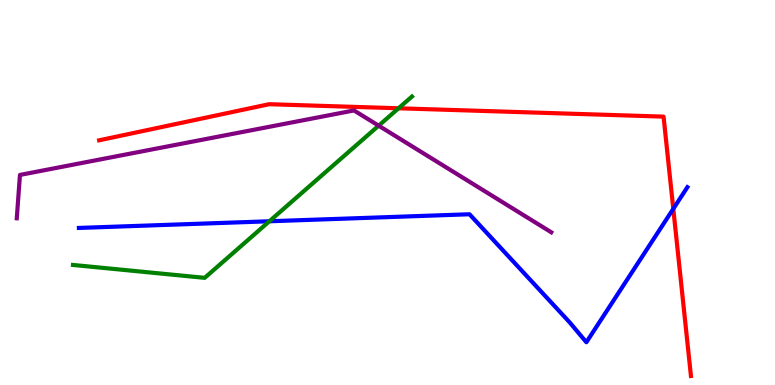[{'lines': ['blue', 'red'], 'intersections': [{'x': 8.69, 'y': 4.58}]}, {'lines': ['green', 'red'], 'intersections': [{'x': 5.14, 'y': 7.19}]}, {'lines': ['purple', 'red'], 'intersections': []}, {'lines': ['blue', 'green'], 'intersections': [{'x': 3.48, 'y': 4.25}]}, {'lines': ['blue', 'purple'], 'intersections': []}, {'lines': ['green', 'purple'], 'intersections': [{'x': 4.89, 'y': 6.74}]}]